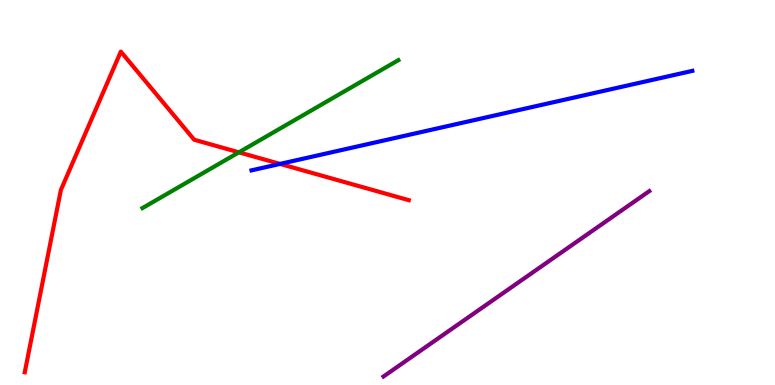[{'lines': ['blue', 'red'], 'intersections': [{'x': 3.61, 'y': 5.74}]}, {'lines': ['green', 'red'], 'intersections': [{'x': 3.08, 'y': 6.04}]}, {'lines': ['purple', 'red'], 'intersections': []}, {'lines': ['blue', 'green'], 'intersections': []}, {'lines': ['blue', 'purple'], 'intersections': []}, {'lines': ['green', 'purple'], 'intersections': []}]